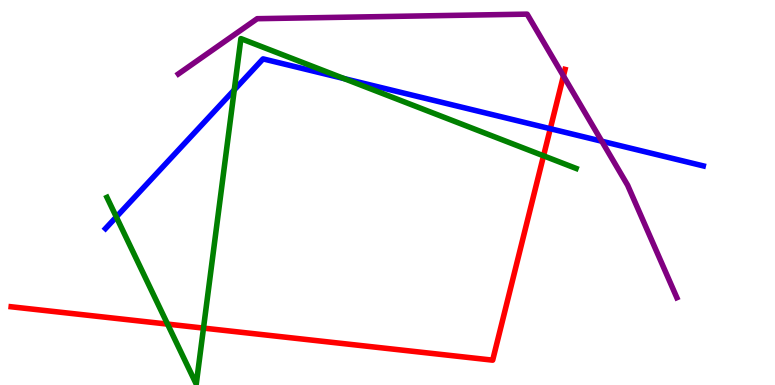[{'lines': ['blue', 'red'], 'intersections': [{'x': 7.1, 'y': 6.66}]}, {'lines': ['green', 'red'], 'intersections': [{'x': 2.16, 'y': 1.58}, {'x': 2.63, 'y': 1.48}, {'x': 7.01, 'y': 5.95}]}, {'lines': ['purple', 'red'], 'intersections': [{'x': 7.27, 'y': 8.03}]}, {'lines': ['blue', 'green'], 'intersections': [{'x': 1.5, 'y': 4.37}, {'x': 3.02, 'y': 7.67}, {'x': 4.44, 'y': 7.96}]}, {'lines': ['blue', 'purple'], 'intersections': [{'x': 7.76, 'y': 6.33}]}, {'lines': ['green', 'purple'], 'intersections': []}]